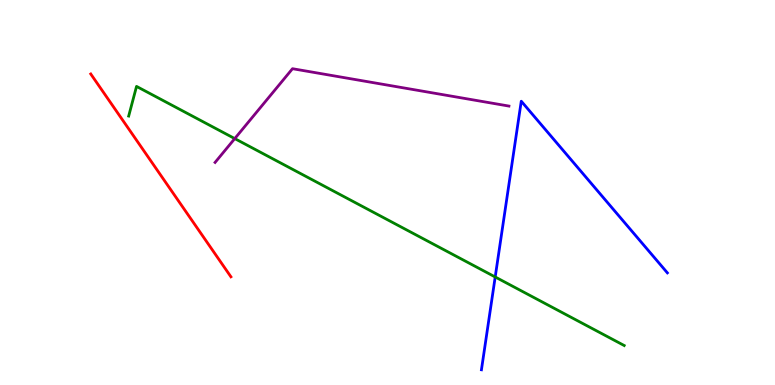[{'lines': ['blue', 'red'], 'intersections': []}, {'lines': ['green', 'red'], 'intersections': []}, {'lines': ['purple', 'red'], 'intersections': []}, {'lines': ['blue', 'green'], 'intersections': [{'x': 6.39, 'y': 2.81}]}, {'lines': ['blue', 'purple'], 'intersections': []}, {'lines': ['green', 'purple'], 'intersections': [{'x': 3.03, 'y': 6.4}]}]